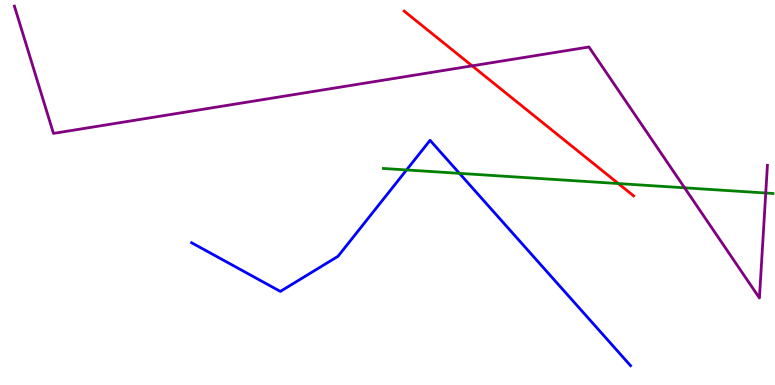[{'lines': ['blue', 'red'], 'intersections': []}, {'lines': ['green', 'red'], 'intersections': [{'x': 7.98, 'y': 5.23}]}, {'lines': ['purple', 'red'], 'intersections': [{'x': 6.09, 'y': 8.29}]}, {'lines': ['blue', 'green'], 'intersections': [{'x': 5.25, 'y': 5.59}, {'x': 5.93, 'y': 5.5}]}, {'lines': ['blue', 'purple'], 'intersections': []}, {'lines': ['green', 'purple'], 'intersections': [{'x': 8.83, 'y': 5.12}, {'x': 9.88, 'y': 4.99}]}]